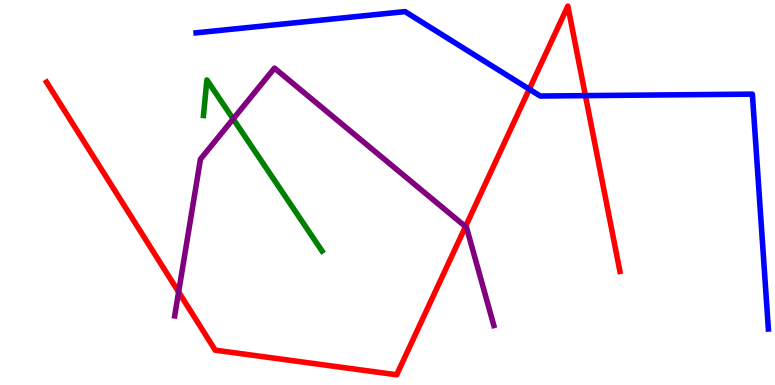[{'lines': ['blue', 'red'], 'intersections': [{'x': 6.83, 'y': 7.68}, {'x': 7.55, 'y': 7.52}]}, {'lines': ['green', 'red'], 'intersections': []}, {'lines': ['purple', 'red'], 'intersections': [{'x': 2.3, 'y': 2.42}, {'x': 6.01, 'y': 4.11}]}, {'lines': ['blue', 'green'], 'intersections': []}, {'lines': ['blue', 'purple'], 'intersections': []}, {'lines': ['green', 'purple'], 'intersections': [{'x': 3.01, 'y': 6.91}]}]